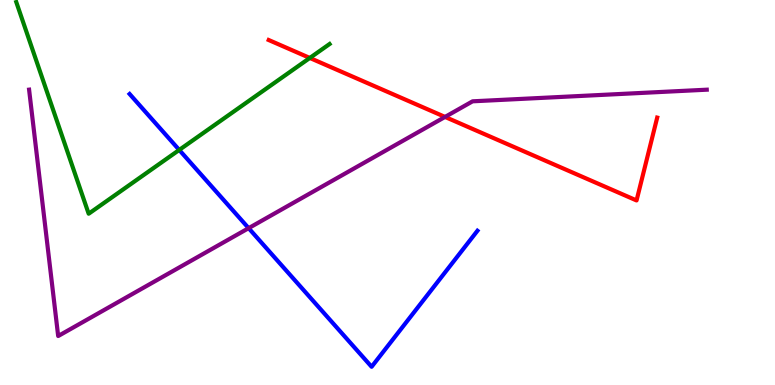[{'lines': ['blue', 'red'], 'intersections': []}, {'lines': ['green', 'red'], 'intersections': [{'x': 4.0, 'y': 8.49}]}, {'lines': ['purple', 'red'], 'intersections': [{'x': 5.74, 'y': 6.96}]}, {'lines': ['blue', 'green'], 'intersections': [{'x': 2.31, 'y': 6.11}]}, {'lines': ['blue', 'purple'], 'intersections': [{'x': 3.21, 'y': 4.07}]}, {'lines': ['green', 'purple'], 'intersections': []}]